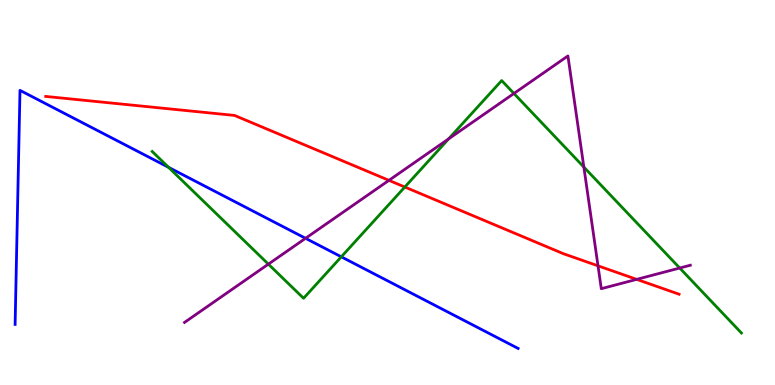[{'lines': ['blue', 'red'], 'intersections': []}, {'lines': ['green', 'red'], 'intersections': [{'x': 5.22, 'y': 5.14}]}, {'lines': ['purple', 'red'], 'intersections': [{'x': 5.02, 'y': 5.32}, {'x': 7.72, 'y': 3.1}, {'x': 8.22, 'y': 2.74}]}, {'lines': ['blue', 'green'], 'intersections': [{'x': 2.17, 'y': 5.65}, {'x': 4.4, 'y': 3.33}]}, {'lines': ['blue', 'purple'], 'intersections': [{'x': 3.94, 'y': 3.81}]}, {'lines': ['green', 'purple'], 'intersections': [{'x': 3.46, 'y': 3.14}, {'x': 5.79, 'y': 6.39}, {'x': 6.63, 'y': 7.57}, {'x': 7.53, 'y': 5.66}, {'x': 8.77, 'y': 3.04}]}]